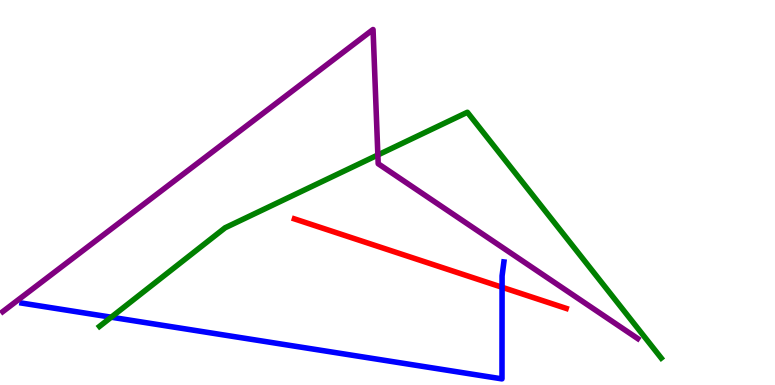[{'lines': ['blue', 'red'], 'intersections': [{'x': 6.48, 'y': 2.54}]}, {'lines': ['green', 'red'], 'intersections': []}, {'lines': ['purple', 'red'], 'intersections': []}, {'lines': ['blue', 'green'], 'intersections': [{'x': 1.44, 'y': 1.76}]}, {'lines': ['blue', 'purple'], 'intersections': []}, {'lines': ['green', 'purple'], 'intersections': [{'x': 4.88, 'y': 5.98}]}]